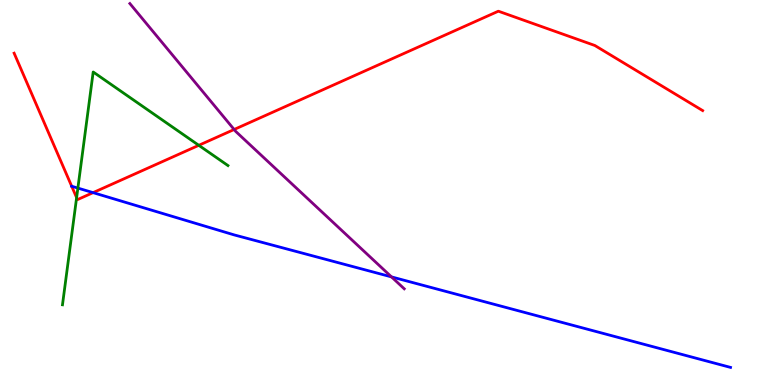[{'lines': ['blue', 'red'], 'intersections': [{'x': 0.925, 'y': 5.16}, {'x': 1.2, 'y': 5.0}]}, {'lines': ['green', 'red'], 'intersections': [{'x': 0.989, 'y': 4.87}, {'x': 2.57, 'y': 6.23}]}, {'lines': ['purple', 'red'], 'intersections': [{'x': 3.02, 'y': 6.64}]}, {'lines': ['blue', 'green'], 'intersections': [{'x': 1.0, 'y': 5.11}]}, {'lines': ['blue', 'purple'], 'intersections': [{'x': 5.05, 'y': 2.81}]}, {'lines': ['green', 'purple'], 'intersections': []}]